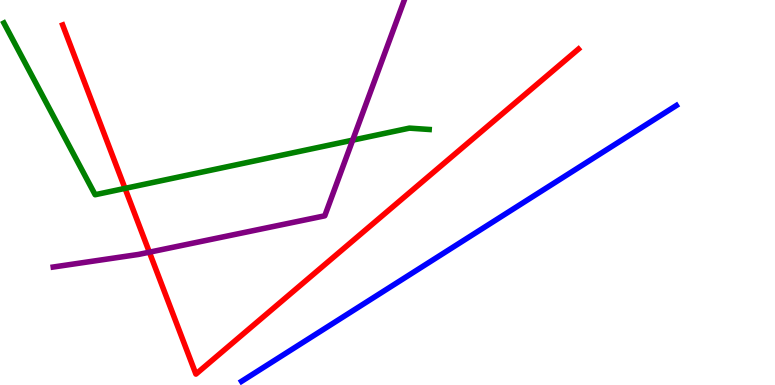[{'lines': ['blue', 'red'], 'intersections': []}, {'lines': ['green', 'red'], 'intersections': [{'x': 1.61, 'y': 5.11}]}, {'lines': ['purple', 'red'], 'intersections': [{'x': 1.93, 'y': 3.45}]}, {'lines': ['blue', 'green'], 'intersections': []}, {'lines': ['blue', 'purple'], 'intersections': []}, {'lines': ['green', 'purple'], 'intersections': [{'x': 4.55, 'y': 6.36}]}]